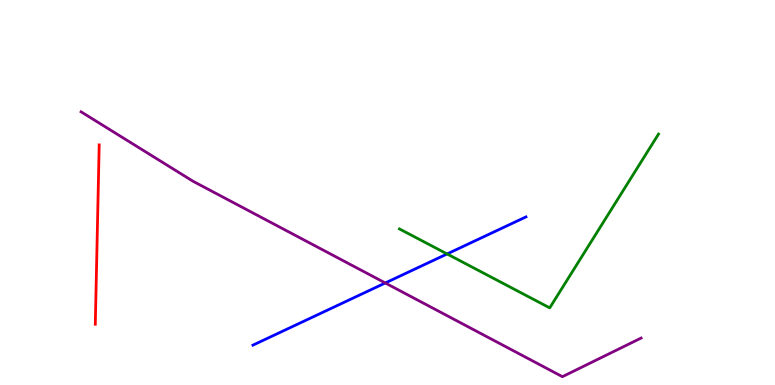[{'lines': ['blue', 'red'], 'intersections': []}, {'lines': ['green', 'red'], 'intersections': []}, {'lines': ['purple', 'red'], 'intersections': []}, {'lines': ['blue', 'green'], 'intersections': [{'x': 5.77, 'y': 3.4}]}, {'lines': ['blue', 'purple'], 'intersections': [{'x': 4.97, 'y': 2.65}]}, {'lines': ['green', 'purple'], 'intersections': []}]